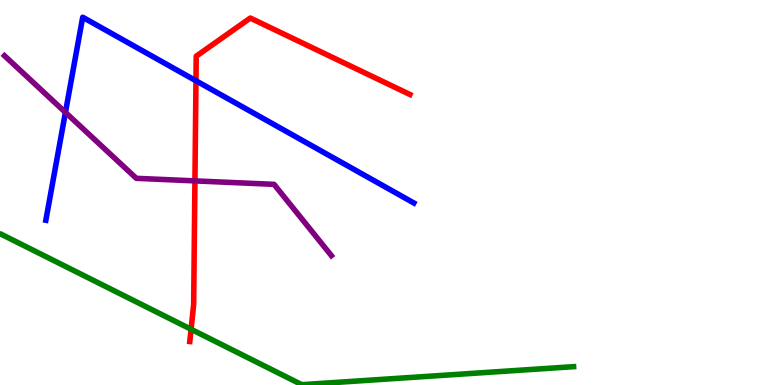[{'lines': ['blue', 'red'], 'intersections': [{'x': 2.53, 'y': 7.9}]}, {'lines': ['green', 'red'], 'intersections': [{'x': 2.47, 'y': 1.45}]}, {'lines': ['purple', 'red'], 'intersections': [{'x': 2.52, 'y': 5.3}]}, {'lines': ['blue', 'green'], 'intersections': []}, {'lines': ['blue', 'purple'], 'intersections': [{'x': 0.844, 'y': 7.08}]}, {'lines': ['green', 'purple'], 'intersections': []}]